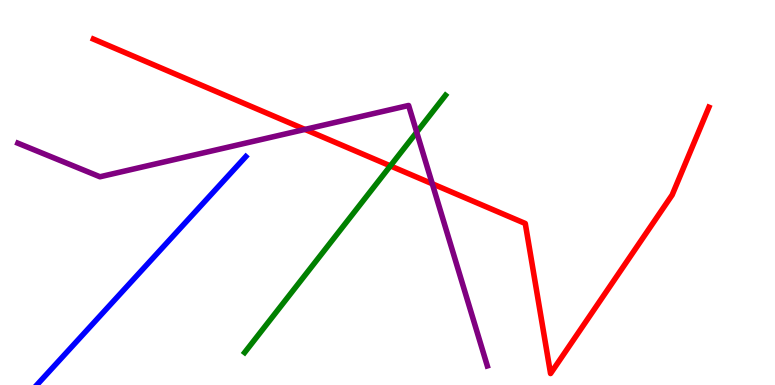[{'lines': ['blue', 'red'], 'intersections': []}, {'lines': ['green', 'red'], 'intersections': [{'x': 5.04, 'y': 5.69}]}, {'lines': ['purple', 'red'], 'intersections': [{'x': 3.94, 'y': 6.64}, {'x': 5.58, 'y': 5.23}]}, {'lines': ['blue', 'green'], 'intersections': []}, {'lines': ['blue', 'purple'], 'intersections': []}, {'lines': ['green', 'purple'], 'intersections': [{'x': 5.38, 'y': 6.57}]}]